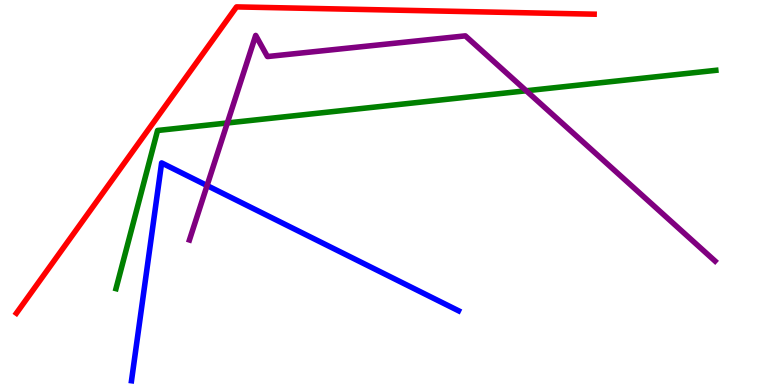[{'lines': ['blue', 'red'], 'intersections': []}, {'lines': ['green', 'red'], 'intersections': []}, {'lines': ['purple', 'red'], 'intersections': []}, {'lines': ['blue', 'green'], 'intersections': []}, {'lines': ['blue', 'purple'], 'intersections': [{'x': 2.67, 'y': 5.18}]}, {'lines': ['green', 'purple'], 'intersections': [{'x': 2.93, 'y': 6.81}, {'x': 6.79, 'y': 7.64}]}]